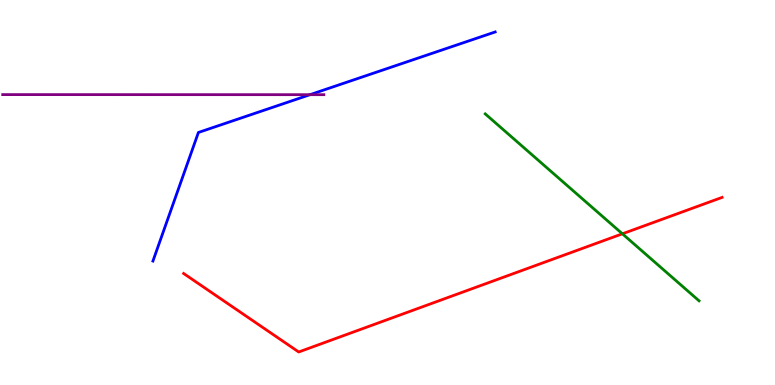[{'lines': ['blue', 'red'], 'intersections': []}, {'lines': ['green', 'red'], 'intersections': [{'x': 8.03, 'y': 3.93}]}, {'lines': ['purple', 'red'], 'intersections': []}, {'lines': ['blue', 'green'], 'intersections': []}, {'lines': ['blue', 'purple'], 'intersections': [{'x': 4.0, 'y': 7.54}]}, {'lines': ['green', 'purple'], 'intersections': []}]